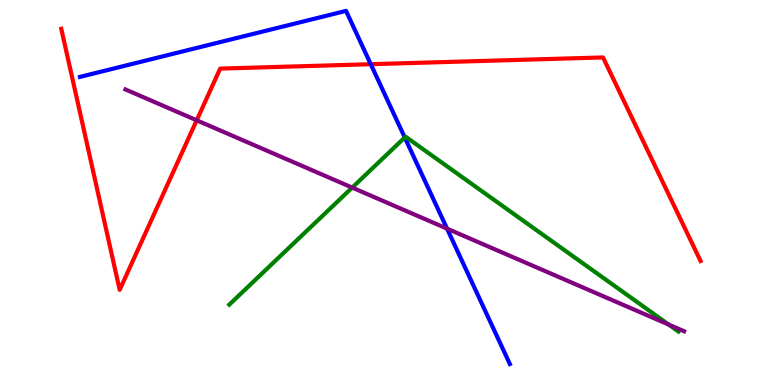[{'lines': ['blue', 'red'], 'intersections': [{'x': 4.78, 'y': 8.33}]}, {'lines': ['green', 'red'], 'intersections': []}, {'lines': ['purple', 'red'], 'intersections': [{'x': 2.54, 'y': 6.88}]}, {'lines': ['blue', 'green'], 'intersections': [{'x': 5.22, 'y': 6.43}]}, {'lines': ['blue', 'purple'], 'intersections': [{'x': 5.77, 'y': 4.06}]}, {'lines': ['green', 'purple'], 'intersections': [{'x': 4.54, 'y': 5.13}, {'x': 8.63, 'y': 1.57}]}]